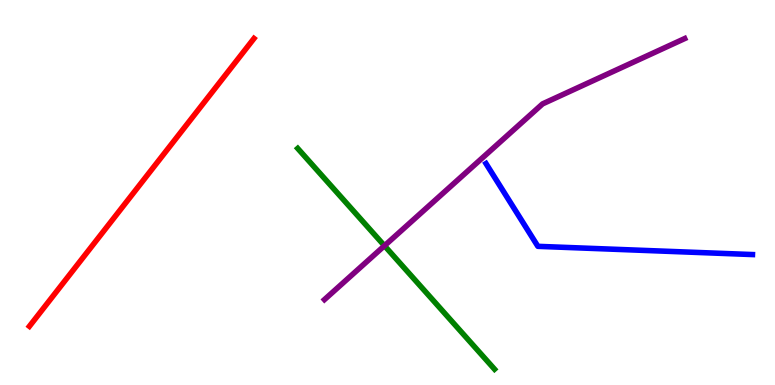[{'lines': ['blue', 'red'], 'intersections': []}, {'lines': ['green', 'red'], 'intersections': []}, {'lines': ['purple', 'red'], 'intersections': []}, {'lines': ['blue', 'green'], 'intersections': []}, {'lines': ['blue', 'purple'], 'intersections': []}, {'lines': ['green', 'purple'], 'intersections': [{'x': 4.96, 'y': 3.62}]}]